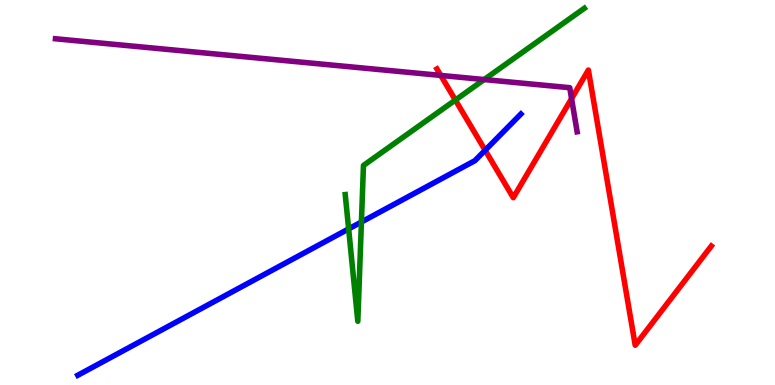[{'lines': ['blue', 'red'], 'intersections': [{'x': 6.26, 'y': 6.1}]}, {'lines': ['green', 'red'], 'intersections': [{'x': 5.88, 'y': 7.4}]}, {'lines': ['purple', 'red'], 'intersections': [{'x': 5.69, 'y': 8.04}, {'x': 7.38, 'y': 7.44}]}, {'lines': ['blue', 'green'], 'intersections': [{'x': 4.5, 'y': 4.05}, {'x': 4.66, 'y': 4.23}]}, {'lines': ['blue', 'purple'], 'intersections': []}, {'lines': ['green', 'purple'], 'intersections': [{'x': 6.25, 'y': 7.93}]}]